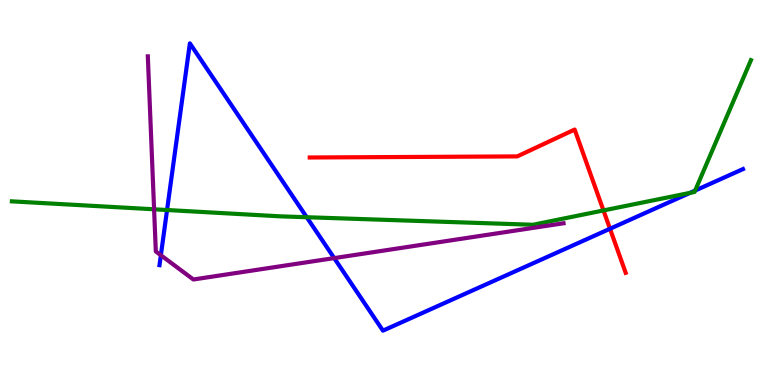[{'lines': ['blue', 'red'], 'intersections': [{'x': 7.87, 'y': 4.06}]}, {'lines': ['green', 'red'], 'intersections': [{'x': 7.79, 'y': 4.53}]}, {'lines': ['purple', 'red'], 'intersections': []}, {'lines': ['blue', 'green'], 'intersections': [{'x': 2.16, 'y': 4.54}, {'x': 3.96, 'y': 4.36}, {'x': 8.9, 'y': 4.99}, {'x': 8.97, 'y': 5.05}]}, {'lines': ['blue', 'purple'], 'intersections': [{'x': 2.08, 'y': 3.37}, {'x': 4.31, 'y': 3.3}]}, {'lines': ['green', 'purple'], 'intersections': [{'x': 1.99, 'y': 4.56}]}]